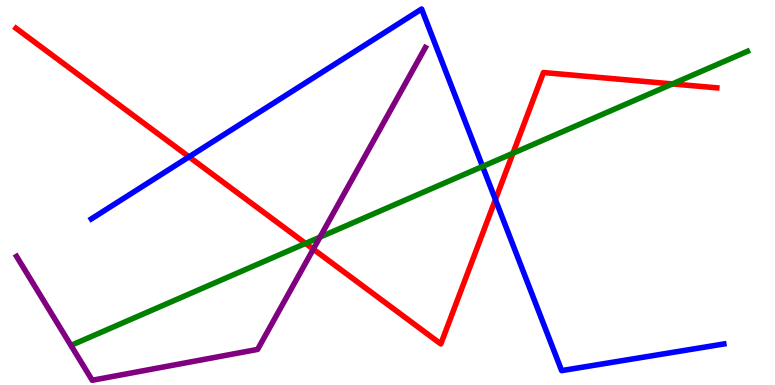[{'lines': ['blue', 'red'], 'intersections': [{'x': 2.44, 'y': 5.93}, {'x': 6.39, 'y': 4.82}]}, {'lines': ['green', 'red'], 'intersections': [{'x': 3.94, 'y': 3.68}, {'x': 6.62, 'y': 6.02}, {'x': 8.68, 'y': 7.82}]}, {'lines': ['purple', 'red'], 'intersections': [{'x': 4.04, 'y': 3.53}]}, {'lines': ['blue', 'green'], 'intersections': [{'x': 6.23, 'y': 5.68}]}, {'lines': ['blue', 'purple'], 'intersections': []}, {'lines': ['green', 'purple'], 'intersections': [{'x': 4.13, 'y': 3.84}]}]